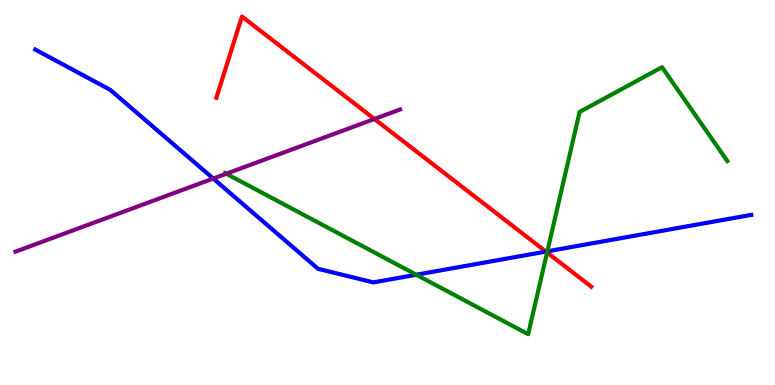[{'lines': ['blue', 'red'], 'intersections': [{'x': 7.04, 'y': 3.47}]}, {'lines': ['green', 'red'], 'intersections': [{'x': 7.06, 'y': 3.44}]}, {'lines': ['purple', 'red'], 'intersections': [{'x': 4.83, 'y': 6.91}]}, {'lines': ['blue', 'green'], 'intersections': [{'x': 5.37, 'y': 2.86}, {'x': 7.06, 'y': 3.47}]}, {'lines': ['blue', 'purple'], 'intersections': [{'x': 2.75, 'y': 5.36}]}, {'lines': ['green', 'purple'], 'intersections': [{'x': 2.92, 'y': 5.49}]}]